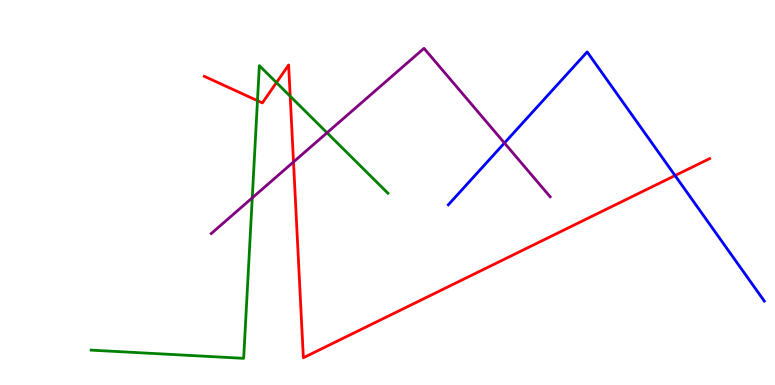[{'lines': ['blue', 'red'], 'intersections': [{'x': 8.71, 'y': 5.44}]}, {'lines': ['green', 'red'], 'intersections': [{'x': 3.32, 'y': 7.38}, {'x': 3.57, 'y': 7.85}, {'x': 3.74, 'y': 7.5}]}, {'lines': ['purple', 'red'], 'intersections': [{'x': 3.79, 'y': 5.79}]}, {'lines': ['blue', 'green'], 'intersections': []}, {'lines': ['blue', 'purple'], 'intersections': [{'x': 6.51, 'y': 6.29}]}, {'lines': ['green', 'purple'], 'intersections': [{'x': 3.25, 'y': 4.86}, {'x': 4.22, 'y': 6.55}]}]